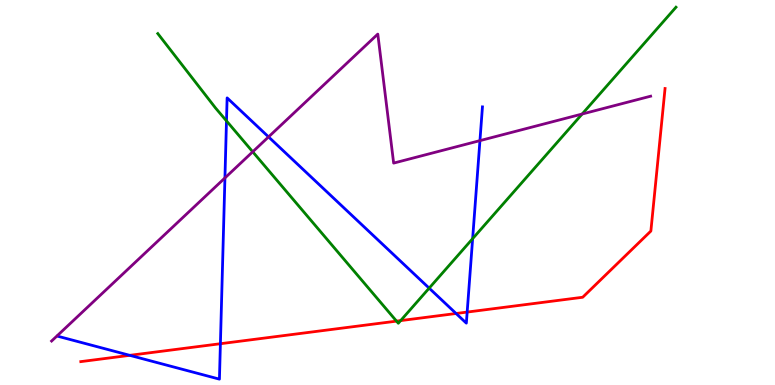[{'lines': ['blue', 'red'], 'intersections': [{'x': 1.67, 'y': 0.77}, {'x': 2.84, 'y': 1.07}, {'x': 5.88, 'y': 1.86}, {'x': 6.03, 'y': 1.89}]}, {'lines': ['green', 'red'], 'intersections': [{'x': 5.12, 'y': 1.66}, {'x': 5.17, 'y': 1.67}]}, {'lines': ['purple', 'red'], 'intersections': []}, {'lines': ['blue', 'green'], 'intersections': [{'x': 2.92, 'y': 6.86}, {'x': 5.54, 'y': 2.52}, {'x': 6.1, 'y': 3.8}]}, {'lines': ['blue', 'purple'], 'intersections': [{'x': 2.9, 'y': 5.38}, {'x': 3.47, 'y': 6.44}, {'x': 6.19, 'y': 6.35}]}, {'lines': ['green', 'purple'], 'intersections': [{'x': 3.26, 'y': 6.06}, {'x': 7.51, 'y': 7.04}]}]